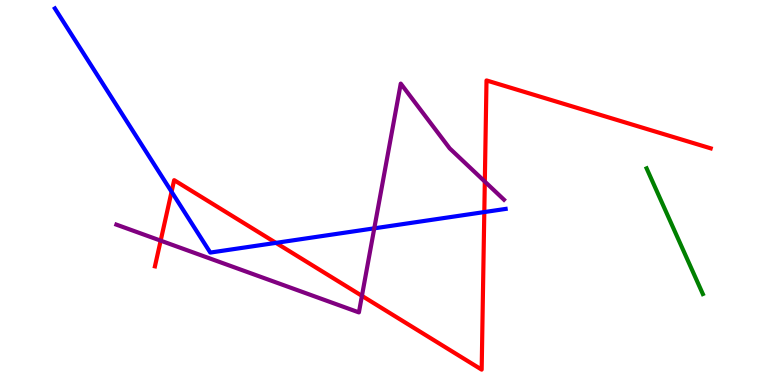[{'lines': ['blue', 'red'], 'intersections': [{'x': 2.21, 'y': 5.02}, {'x': 3.56, 'y': 3.69}, {'x': 6.25, 'y': 4.49}]}, {'lines': ['green', 'red'], 'intersections': []}, {'lines': ['purple', 'red'], 'intersections': [{'x': 2.07, 'y': 3.75}, {'x': 4.67, 'y': 2.32}, {'x': 6.26, 'y': 5.28}]}, {'lines': ['blue', 'green'], 'intersections': []}, {'lines': ['blue', 'purple'], 'intersections': [{'x': 4.83, 'y': 4.07}]}, {'lines': ['green', 'purple'], 'intersections': []}]